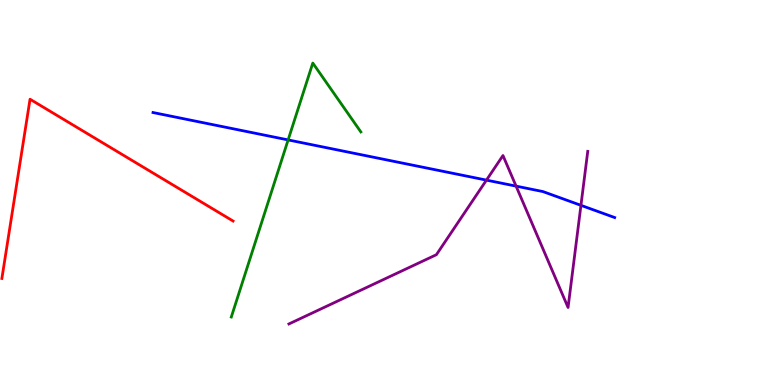[{'lines': ['blue', 'red'], 'intersections': []}, {'lines': ['green', 'red'], 'intersections': []}, {'lines': ['purple', 'red'], 'intersections': []}, {'lines': ['blue', 'green'], 'intersections': [{'x': 3.72, 'y': 6.37}]}, {'lines': ['blue', 'purple'], 'intersections': [{'x': 6.28, 'y': 5.32}, {'x': 6.66, 'y': 5.17}, {'x': 7.5, 'y': 4.67}]}, {'lines': ['green', 'purple'], 'intersections': []}]